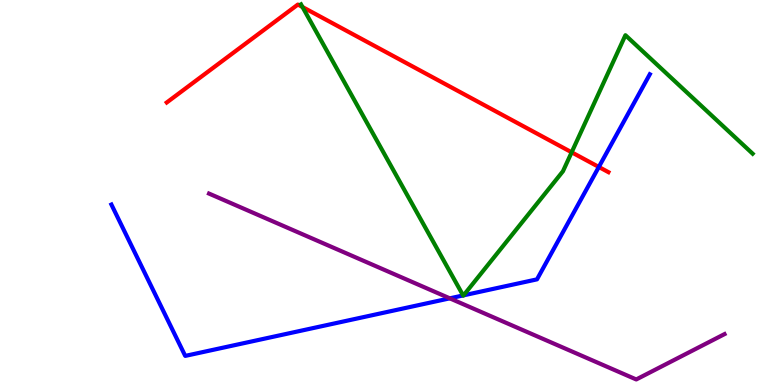[{'lines': ['blue', 'red'], 'intersections': [{'x': 7.73, 'y': 5.66}]}, {'lines': ['green', 'red'], 'intersections': [{'x': 3.9, 'y': 9.82}, {'x': 7.38, 'y': 6.04}]}, {'lines': ['purple', 'red'], 'intersections': []}, {'lines': ['blue', 'green'], 'intersections': [{'x': 5.98, 'y': 2.33}, {'x': 5.98, 'y': 2.33}]}, {'lines': ['blue', 'purple'], 'intersections': [{'x': 5.8, 'y': 2.25}]}, {'lines': ['green', 'purple'], 'intersections': []}]